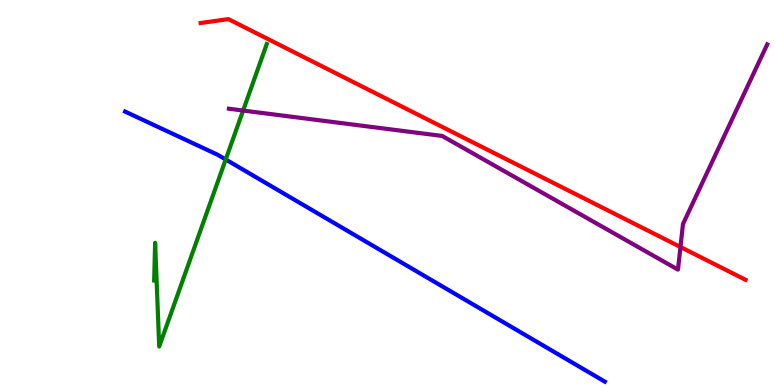[{'lines': ['blue', 'red'], 'intersections': []}, {'lines': ['green', 'red'], 'intersections': []}, {'lines': ['purple', 'red'], 'intersections': [{'x': 8.78, 'y': 3.58}]}, {'lines': ['blue', 'green'], 'intersections': [{'x': 2.91, 'y': 5.86}]}, {'lines': ['blue', 'purple'], 'intersections': []}, {'lines': ['green', 'purple'], 'intersections': [{'x': 3.14, 'y': 7.13}]}]